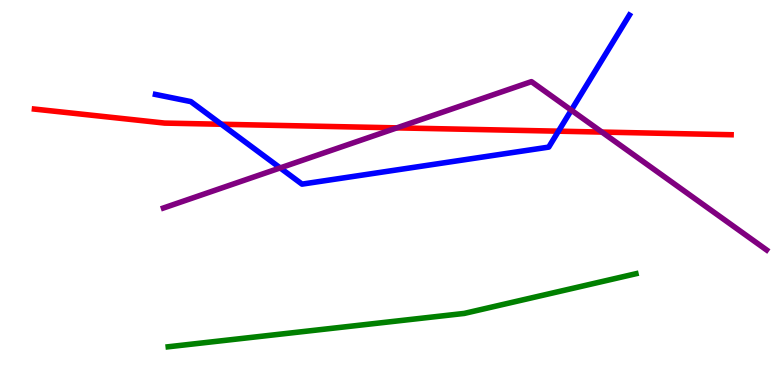[{'lines': ['blue', 'red'], 'intersections': [{'x': 2.86, 'y': 6.77}, {'x': 7.21, 'y': 6.59}]}, {'lines': ['green', 'red'], 'intersections': []}, {'lines': ['purple', 'red'], 'intersections': [{'x': 5.12, 'y': 6.68}, {'x': 7.77, 'y': 6.57}]}, {'lines': ['blue', 'green'], 'intersections': []}, {'lines': ['blue', 'purple'], 'intersections': [{'x': 3.62, 'y': 5.64}, {'x': 7.37, 'y': 7.14}]}, {'lines': ['green', 'purple'], 'intersections': []}]